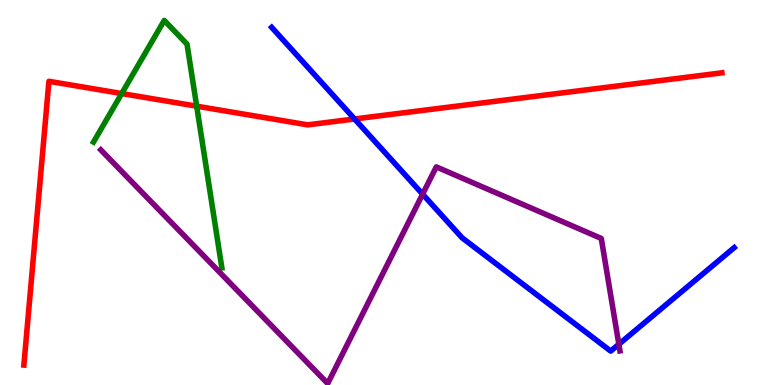[{'lines': ['blue', 'red'], 'intersections': [{'x': 4.58, 'y': 6.91}]}, {'lines': ['green', 'red'], 'intersections': [{'x': 1.57, 'y': 7.57}, {'x': 2.54, 'y': 7.24}]}, {'lines': ['purple', 'red'], 'intersections': []}, {'lines': ['blue', 'green'], 'intersections': []}, {'lines': ['blue', 'purple'], 'intersections': [{'x': 5.45, 'y': 4.96}, {'x': 7.99, 'y': 1.06}]}, {'lines': ['green', 'purple'], 'intersections': []}]